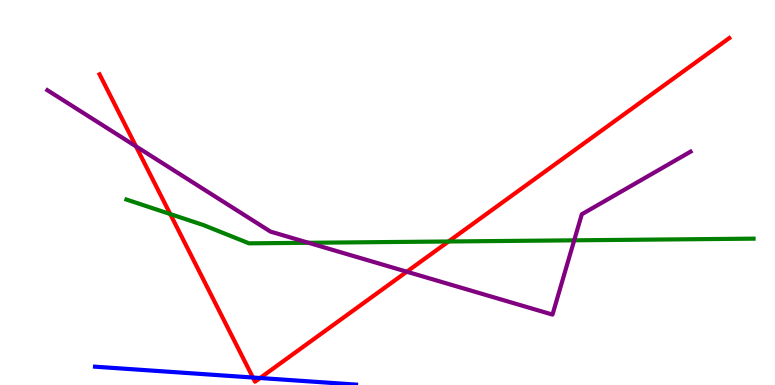[{'lines': ['blue', 'red'], 'intersections': [{'x': 3.26, 'y': 0.194}, {'x': 3.36, 'y': 0.181}]}, {'lines': ['green', 'red'], 'intersections': [{'x': 2.2, 'y': 4.44}, {'x': 5.79, 'y': 3.73}]}, {'lines': ['purple', 'red'], 'intersections': [{'x': 1.75, 'y': 6.2}, {'x': 5.25, 'y': 2.94}]}, {'lines': ['blue', 'green'], 'intersections': []}, {'lines': ['blue', 'purple'], 'intersections': []}, {'lines': ['green', 'purple'], 'intersections': [{'x': 3.98, 'y': 3.69}, {'x': 7.41, 'y': 3.76}]}]